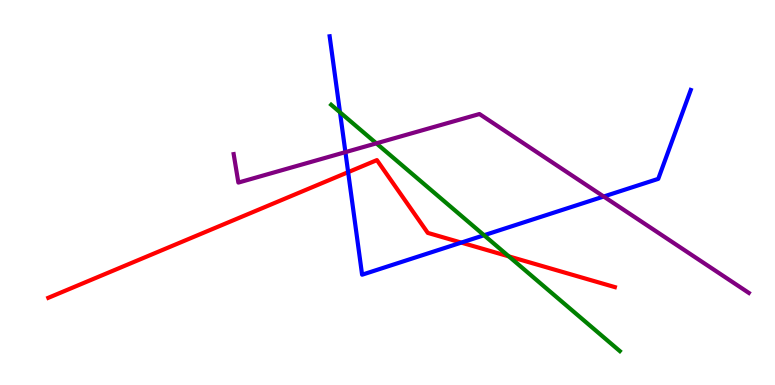[{'lines': ['blue', 'red'], 'intersections': [{'x': 4.49, 'y': 5.53}, {'x': 5.95, 'y': 3.7}]}, {'lines': ['green', 'red'], 'intersections': [{'x': 6.57, 'y': 3.34}]}, {'lines': ['purple', 'red'], 'intersections': []}, {'lines': ['blue', 'green'], 'intersections': [{'x': 4.39, 'y': 7.08}, {'x': 6.25, 'y': 3.89}]}, {'lines': ['blue', 'purple'], 'intersections': [{'x': 4.46, 'y': 6.05}, {'x': 7.79, 'y': 4.9}]}, {'lines': ['green', 'purple'], 'intersections': [{'x': 4.86, 'y': 6.28}]}]